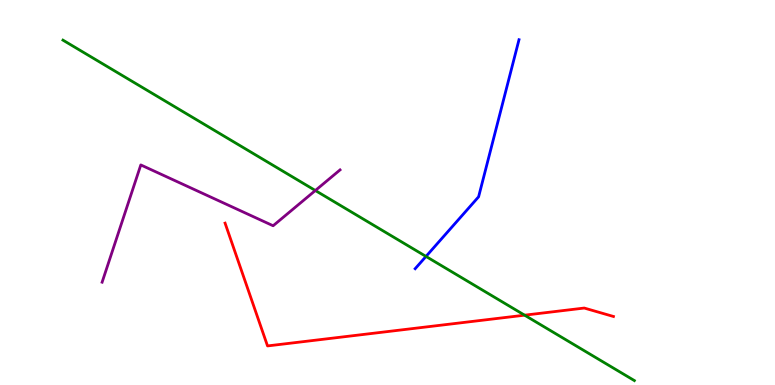[{'lines': ['blue', 'red'], 'intersections': []}, {'lines': ['green', 'red'], 'intersections': [{'x': 6.77, 'y': 1.81}]}, {'lines': ['purple', 'red'], 'intersections': []}, {'lines': ['blue', 'green'], 'intersections': [{'x': 5.5, 'y': 3.34}]}, {'lines': ['blue', 'purple'], 'intersections': []}, {'lines': ['green', 'purple'], 'intersections': [{'x': 4.07, 'y': 5.05}]}]